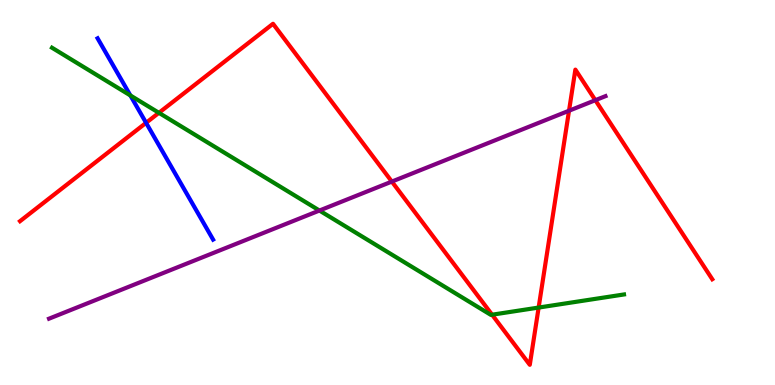[{'lines': ['blue', 'red'], 'intersections': [{'x': 1.88, 'y': 6.81}]}, {'lines': ['green', 'red'], 'intersections': [{'x': 2.05, 'y': 7.07}, {'x': 6.35, 'y': 1.83}, {'x': 6.95, 'y': 2.01}]}, {'lines': ['purple', 'red'], 'intersections': [{'x': 5.06, 'y': 5.28}, {'x': 7.34, 'y': 7.12}, {'x': 7.68, 'y': 7.4}]}, {'lines': ['blue', 'green'], 'intersections': [{'x': 1.68, 'y': 7.52}]}, {'lines': ['blue', 'purple'], 'intersections': []}, {'lines': ['green', 'purple'], 'intersections': [{'x': 4.12, 'y': 4.53}]}]